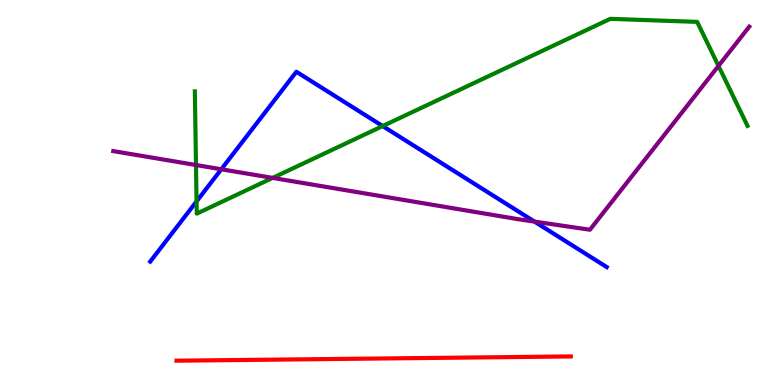[{'lines': ['blue', 'red'], 'intersections': []}, {'lines': ['green', 'red'], 'intersections': []}, {'lines': ['purple', 'red'], 'intersections': []}, {'lines': ['blue', 'green'], 'intersections': [{'x': 2.54, 'y': 4.77}, {'x': 4.94, 'y': 6.73}]}, {'lines': ['blue', 'purple'], 'intersections': [{'x': 2.86, 'y': 5.6}, {'x': 6.9, 'y': 4.24}]}, {'lines': ['green', 'purple'], 'intersections': [{'x': 2.53, 'y': 5.71}, {'x': 3.52, 'y': 5.38}, {'x': 9.27, 'y': 8.29}]}]